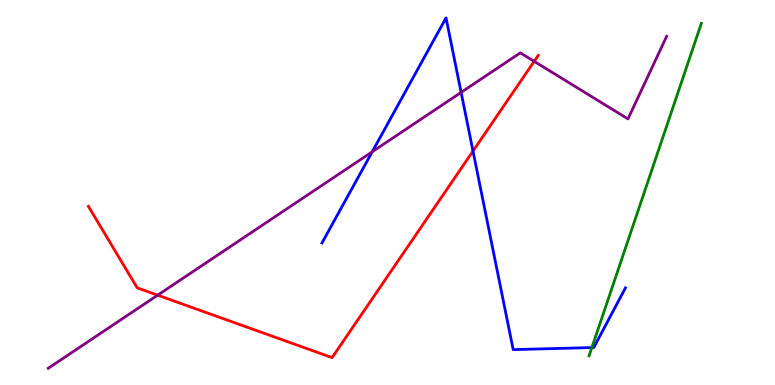[{'lines': ['blue', 'red'], 'intersections': [{'x': 6.1, 'y': 6.08}]}, {'lines': ['green', 'red'], 'intersections': []}, {'lines': ['purple', 'red'], 'intersections': [{'x': 2.03, 'y': 2.33}, {'x': 6.89, 'y': 8.41}]}, {'lines': ['blue', 'green'], 'intersections': [{'x': 7.64, 'y': 0.972}]}, {'lines': ['blue', 'purple'], 'intersections': [{'x': 4.8, 'y': 6.06}, {'x': 5.95, 'y': 7.6}]}, {'lines': ['green', 'purple'], 'intersections': []}]